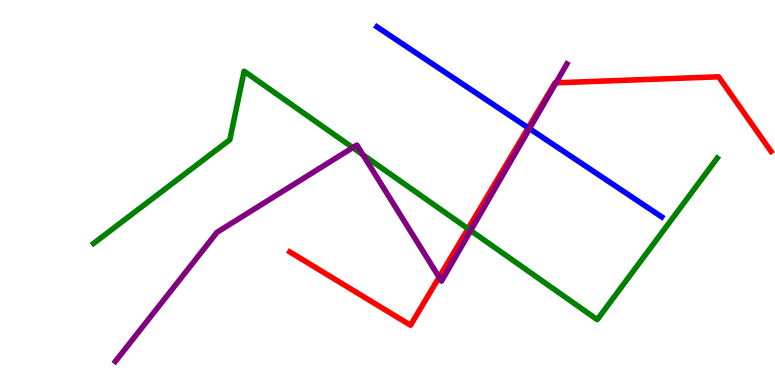[{'lines': ['blue', 'red'], 'intersections': [{'x': 6.82, 'y': 6.68}]}, {'lines': ['green', 'red'], 'intersections': [{'x': 6.04, 'y': 4.06}]}, {'lines': ['purple', 'red'], 'intersections': [{'x': 5.67, 'y': 2.8}, {'x': 7.17, 'y': 7.85}]}, {'lines': ['blue', 'green'], 'intersections': []}, {'lines': ['blue', 'purple'], 'intersections': [{'x': 6.83, 'y': 6.66}]}, {'lines': ['green', 'purple'], 'intersections': [{'x': 4.55, 'y': 6.17}, {'x': 4.68, 'y': 5.98}, {'x': 6.07, 'y': 4.01}]}]